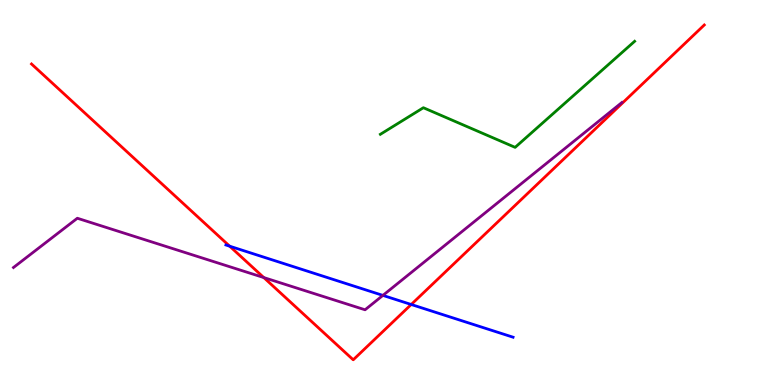[{'lines': ['blue', 'red'], 'intersections': [{'x': 2.96, 'y': 3.61}, {'x': 5.31, 'y': 2.09}]}, {'lines': ['green', 'red'], 'intersections': []}, {'lines': ['purple', 'red'], 'intersections': [{'x': 3.4, 'y': 2.79}]}, {'lines': ['blue', 'green'], 'intersections': []}, {'lines': ['blue', 'purple'], 'intersections': [{'x': 4.94, 'y': 2.33}]}, {'lines': ['green', 'purple'], 'intersections': []}]